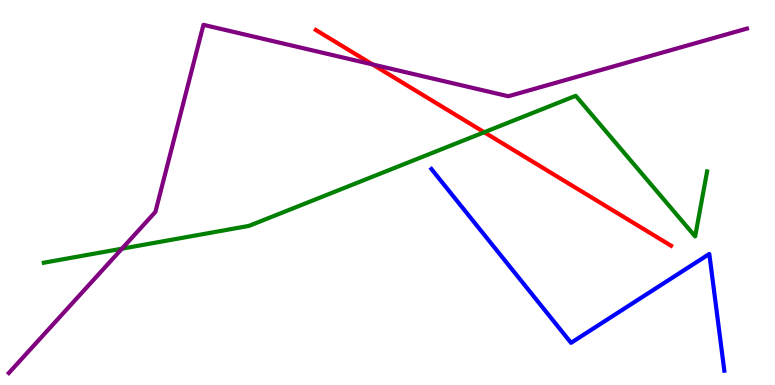[{'lines': ['blue', 'red'], 'intersections': []}, {'lines': ['green', 'red'], 'intersections': [{'x': 6.25, 'y': 6.57}]}, {'lines': ['purple', 'red'], 'intersections': [{'x': 4.81, 'y': 8.33}]}, {'lines': ['blue', 'green'], 'intersections': []}, {'lines': ['blue', 'purple'], 'intersections': []}, {'lines': ['green', 'purple'], 'intersections': [{'x': 1.57, 'y': 3.54}]}]